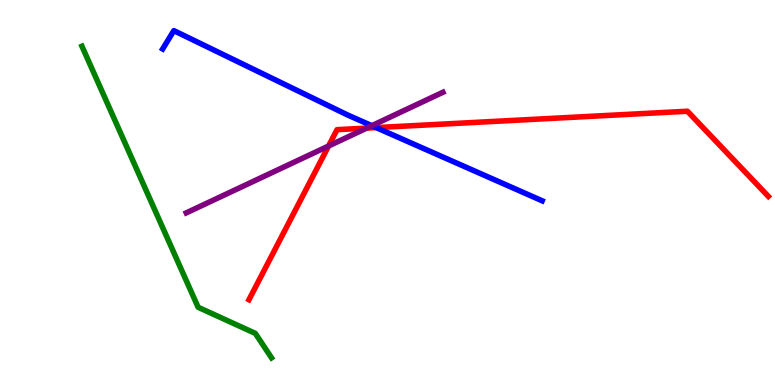[{'lines': ['blue', 'red'], 'intersections': [{'x': 4.85, 'y': 6.69}]}, {'lines': ['green', 'red'], 'intersections': []}, {'lines': ['purple', 'red'], 'intersections': [{'x': 4.24, 'y': 6.21}, {'x': 4.73, 'y': 6.67}]}, {'lines': ['blue', 'green'], 'intersections': []}, {'lines': ['blue', 'purple'], 'intersections': [{'x': 4.8, 'y': 6.74}]}, {'lines': ['green', 'purple'], 'intersections': []}]